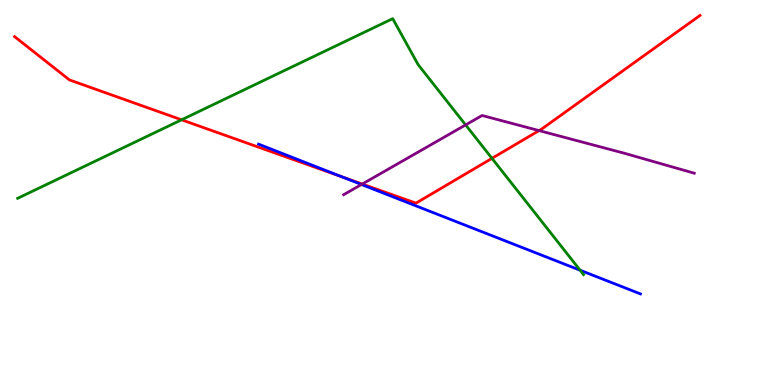[{'lines': ['blue', 'red'], 'intersections': [{'x': 4.41, 'y': 5.41}]}, {'lines': ['green', 'red'], 'intersections': [{'x': 2.34, 'y': 6.89}, {'x': 6.35, 'y': 5.89}]}, {'lines': ['purple', 'red'], 'intersections': [{'x': 4.67, 'y': 5.22}, {'x': 6.96, 'y': 6.61}]}, {'lines': ['blue', 'green'], 'intersections': [{'x': 7.49, 'y': 2.98}]}, {'lines': ['blue', 'purple'], 'intersections': [{'x': 4.66, 'y': 5.21}]}, {'lines': ['green', 'purple'], 'intersections': [{'x': 6.01, 'y': 6.76}]}]